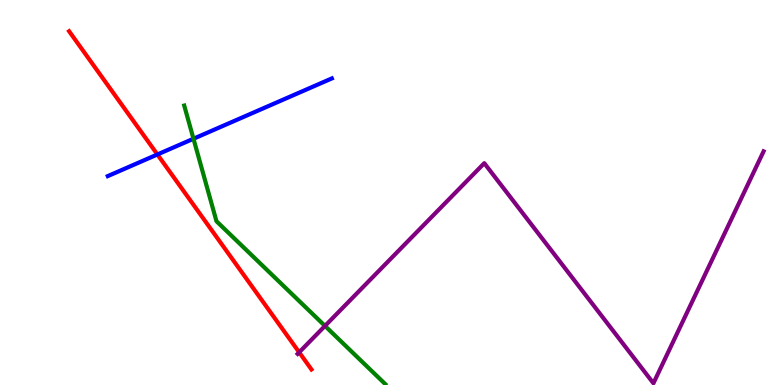[{'lines': ['blue', 'red'], 'intersections': [{'x': 2.03, 'y': 5.99}]}, {'lines': ['green', 'red'], 'intersections': []}, {'lines': ['purple', 'red'], 'intersections': [{'x': 3.86, 'y': 0.849}]}, {'lines': ['blue', 'green'], 'intersections': [{'x': 2.5, 'y': 6.4}]}, {'lines': ['blue', 'purple'], 'intersections': []}, {'lines': ['green', 'purple'], 'intersections': [{'x': 4.19, 'y': 1.53}]}]